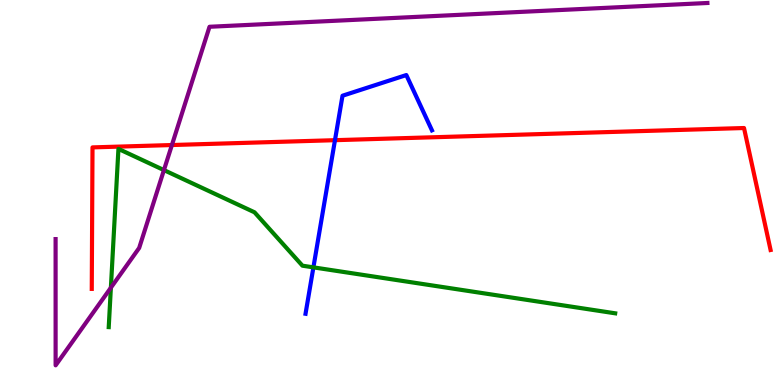[{'lines': ['blue', 'red'], 'intersections': [{'x': 4.32, 'y': 6.36}]}, {'lines': ['green', 'red'], 'intersections': []}, {'lines': ['purple', 'red'], 'intersections': [{'x': 2.22, 'y': 6.23}]}, {'lines': ['blue', 'green'], 'intersections': [{'x': 4.04, 'y': 3.06}]}, {'lines': ['blue', 'purple'], 'intersections': []}, {'lines': ['green', 'purple'], 'intersections': [{'x': 1.43, 'y': 2.53}, {'x': 2.12, 'y': 5.58}]}]